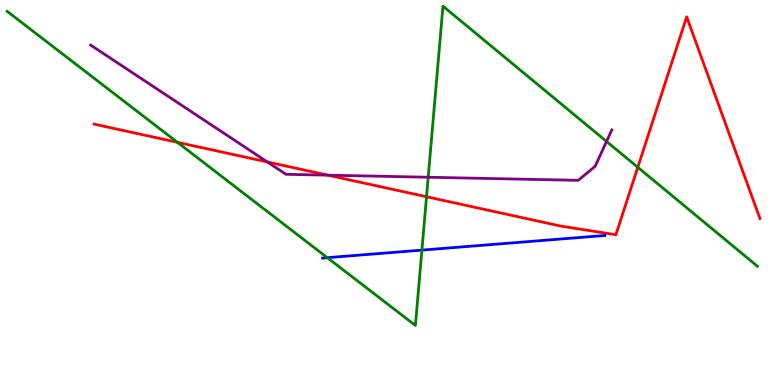[{'lines': ['blue', 'red'], 'intersections': []}, {'lines': ['green', 'red'], 'intersections': [{'x': 2.29, 'y': 6.3}, {'x': 5.5, 'y': 4.89}, {'x': 8.23, 'y': 5.65}]}, {'lines': ['purple', 'red'], 'intersections': [{'x': 3.45, 'y': 5.79}, {'x': 4.23, 'y': 5.45}]}, {'lines': ['blue', 'green'], 'intersections': [{'x': 4.22, 'y': 3.31}, {'x': 5.44, 'y': 3.5}]}, {'lines': ['blue', 'purple'], 'intersections': []}, {'lines': ['green', 'purple'], 'intersections': [{'x': 5.53, 'y': 5.4}, {'x': 7.83, 'y': 6.33}]}]